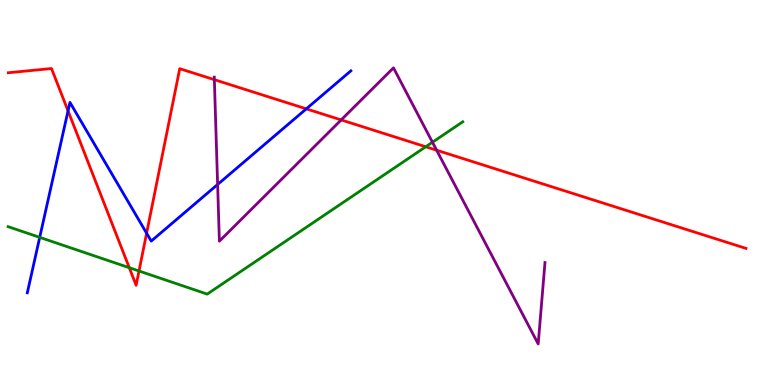[{'lines': ['blue', 'red'], 'intersections': [{'x': 0.878, 'y': 7.12}, {'x': 1.89, 'y': 3.94}, {'x': 3.95, 'y': 7.17}]}, {'lines': ['green', 'red'], 'intersections': [{'x': 1.67, 'y': 3.05}, {'x': 1.79, 'y': 2.96}, {'x': 5.49, 'y': 6.19}]}, {'lines': ['purple', 'red'], 'intersections': [{'x': 2.77, 'y': 7.93}, {'x': 4.4, 'y': 6.89}, {'x': 5.63, 'y': 6.1}]}, {'lines': ['blue', 'green'], 'intersections': [{'x': 0.513, 'y': 3.83}]}, {'lines': ['blue', 'purple'], 'intersections': [{'x': 2.81, 'y': 5.21}]}, {'lines': ['green', 'purple'], 'intersections': [{'x': 5.58, 'y': 6.31}]}]